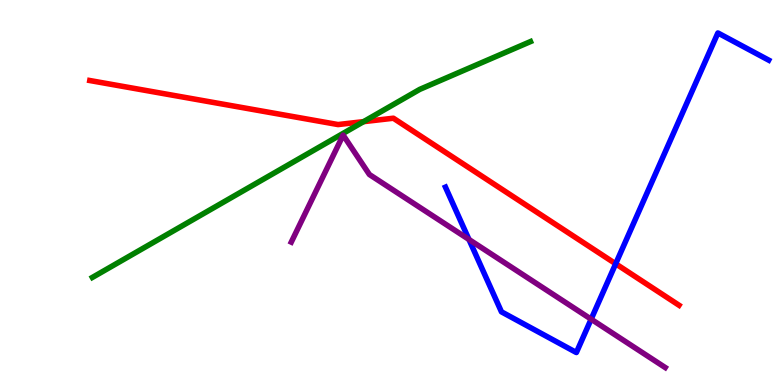[{'lines': ['blue', 'red'], 'intersections': [{'x': 7.94, 'y': 3.15}]}, {'lines': ['green', 'red'], 'intersections': [{'x': 4.69, 'y': 6.84}]}, {'lines': ['purple', 'red'], 'intersections': []}, {'lines': ['blue', 'green'], 'intersections': []}, {'lines': ['blue', 'purple'], 'intersections': [{'x': 6.05, 'y': 3.78}, {'x': 7.63, 'y': 1.71}]}, {'lines': ['green', 'purple'], 'intersections': []}]